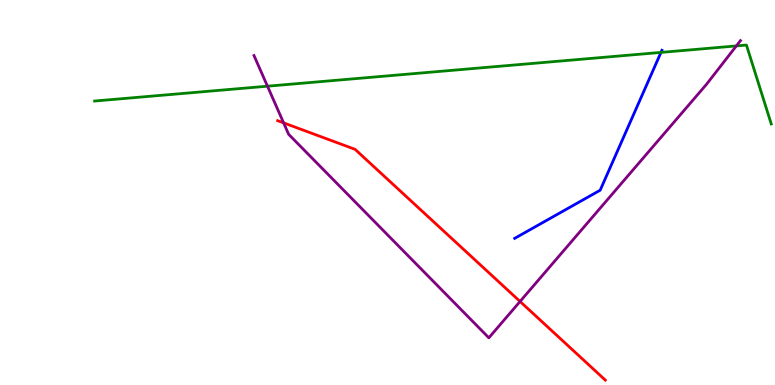[{'lines': ['blue', 'red'], 'intersections': []}, {'lines': ['green', 'red'], 'intersections': []}, {'lines': ['purple', 'red'], 'intersections': [{'x': 3.66, 'y': 6.81}, {'x': 6.71, 'y': 2.17}]}, {'lines': ['blue', 'green'], 'intersections': [{'x': 8.53, 'y': 8.64}]}, {'lines': ['blue', 'purple'], 'intersections': []}, {'lines': ['green', 'purple'], 'intersections': [{'x': 3.45, 'y': 7.76}, {'x': 9.5, 'y': 8.81}]}]